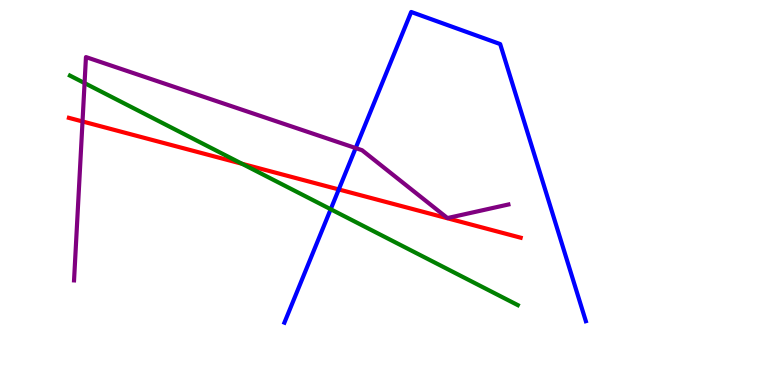[{'lines': ['blue', 'red'], 'intersections': [{'x': 4.37, 'y': 5.08}]}, {'lines': ['green', 'red'], 'intersections': [{'x': 3.12, 'y': 5.75}]}, {'lines': ['purple', 'red'], 'intersections': [{'x': 1.06, 'y': 6.84}]}, {'lines': ['blue', 'green'], 'intersections': [{'x': 4.27, 'y': 4.57}]}, {'lines': ['blue', 'purple'], 'intersections': [{'x': 4.59, 'y': 6.15}]}, {'lines': ['green', 'purple'], 'intersections': [{'x': 1.09, 'y': 7.84}]}]